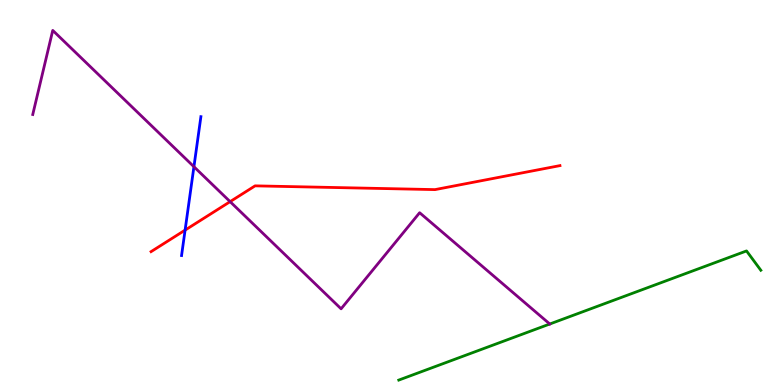[{'lines': ['blue', 'red'], 'intersections': [{'x': 2.39, 'y': 4.02}]}, {'lines': ['green', 'red'], 'intersections': []}, {'lines': ['purple', 'red'], 'intersections': [{'x': 2.97, 'y': 4.76}]}, {'lines': ['blue', 'green'], 'intersections': []}, {'lines': ['blue', 'purple'], 'intersections': [{'x': 2.5, 'y': 5.67}]}, {'lines': ['green', 'purple'], 'intersections': []}]